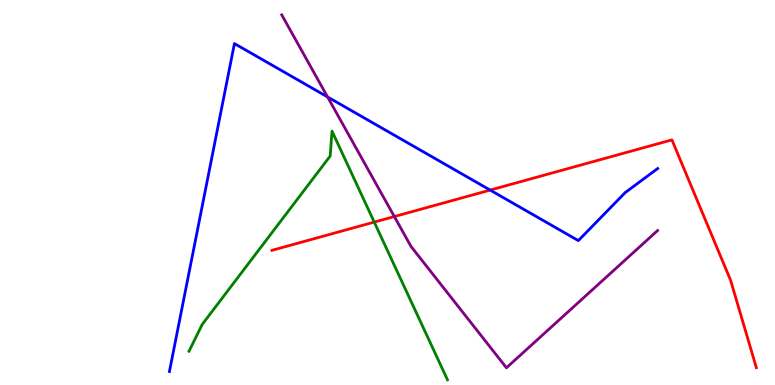[{'lines': ['blue', 'red'], 'intersections': [{'x': 6.32, 'y': 5.06}]}, {'lines': ['green', 'red'], 'intersections': [{'x': 4.83, 'y': 4.23}]}, {'lines': ['purple', 'red'], 'intersections': [{'x': 5.09, 'y': 4.38}]}, {'lines': ['blue', 'green'], 'intersections': []}, {'lines': ['blue', 'purple'], 'intersections': [{'x': 4.23, 'y': 7.48}]}, {'lines': ['green', 'purple'], 'intersections': []}]